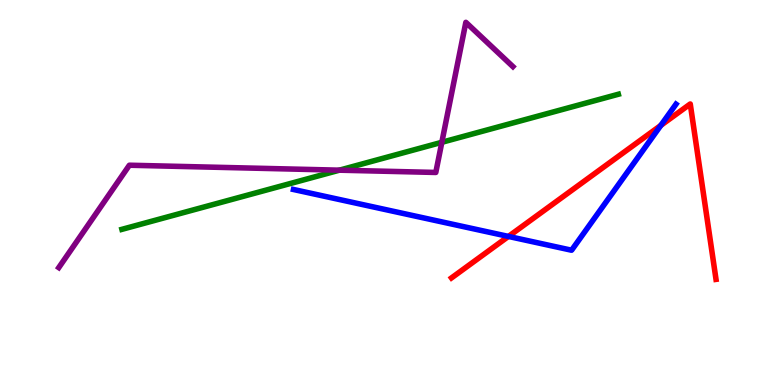[{'lines': ['blue', 'red'], 'intersections': [{'x': 6.56, 'y': 3.86}, {'x': 8.53, 'y': 6.74}]}, {'lines': ['green', 'red'], 'intersections': []}, {'lines': ['purple', 'red'], 'intersections': []}, {'lines': ['blue', 'green'], 'intersections': []}, {'lines': ['blue', 'purple'], 'intersections': []}, {'lines': ['green', 'purple'], 'intersections': [{'x': 4.38, 'y': 5.58}, {'x': 5.7, 'y': 6.3}]}]